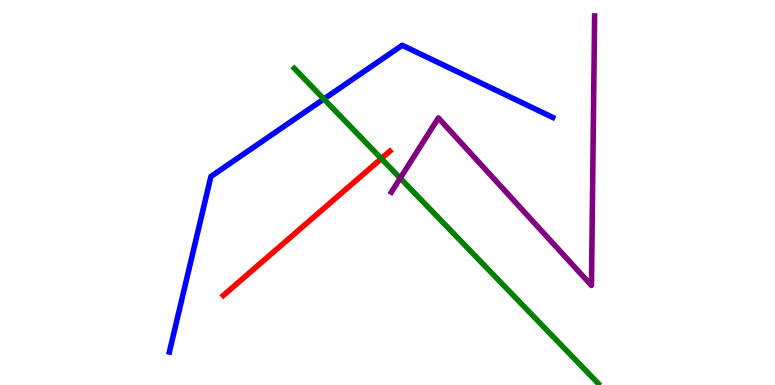[{'lines': ['blue', 'red'], 'intersections': []}, {'lines': ['green', 'red'], 'intersections': [{'x': 4.92, 'y': 5.88}]}, {'lines': ['purple', 'red'], 'intersections': []}, {'lines': ['blue', 'green'], 'intersections': [{'x': 4.18, 'y': 7.43}]}, {'lines': ['blue', 'purple'], 'intersections': []}, {'lines': ['green', 'purple'], 'intersections': [{'x': 5.16, 'y': 5.37}]}]